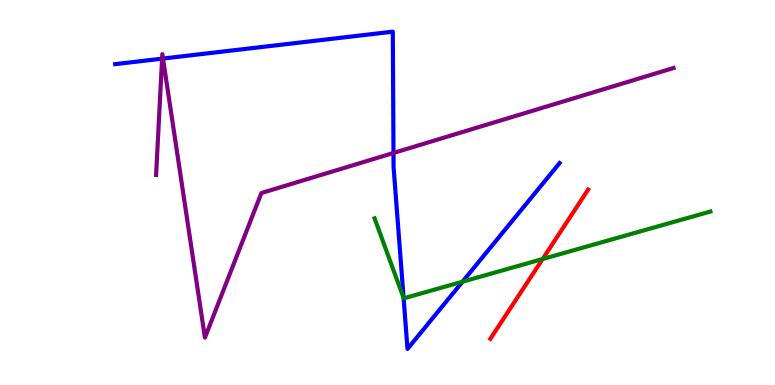[{'lines': ['blue', 'red'], 'intersections': []}, {'lines': ['green', 'red'], 'intersections': [{'x': 7.0, 'y': 3.27}]}, {'lines': ['purple', 'red'], 'intersections': []}, {'lines': ['blue', 'green'], 'intersections': [{'x': 5.21, 'y': 2.26}, {'x': 5.97, 'y': 2.68}]}, {'lines': ['blue', 'purple'], 'intersections': [{'x': 2.09, 'y': 8.48}, {'x': 2.1, 'y': 8.48}, {'x': 5.08, 'y': 6.03}]}, {'lines': ['green', 'purple'], 'intersections': []}]